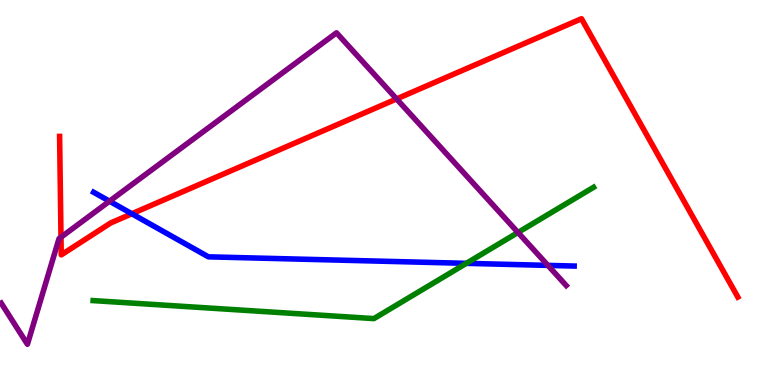[{'lines': ['blue', 'red'], 'intersections': [{'x': 1.7, 'y': 4.45}]}, {'lines': ['green', 'red'], 'intersections': []}, {'lines': ['purple', 'red'], 'intersections': [{'x': 0.787, 'y': 3.84}, {'x': 5.12, 'y': 7.43}]}, {'lines': ['blue', 'green'], 'intersections': [{'x': 6.02, 'y': 3.16}]}, {'lines': ['blue', 'purple'], 'intersections': [{'x': 1.41, 'y': 4.77}, {'x': 7.07, 'y': 3.11}]}, {'lines': ['green', 'purple'], 'intersections': [{'x': 6.68, 'y': 3.96}]}]